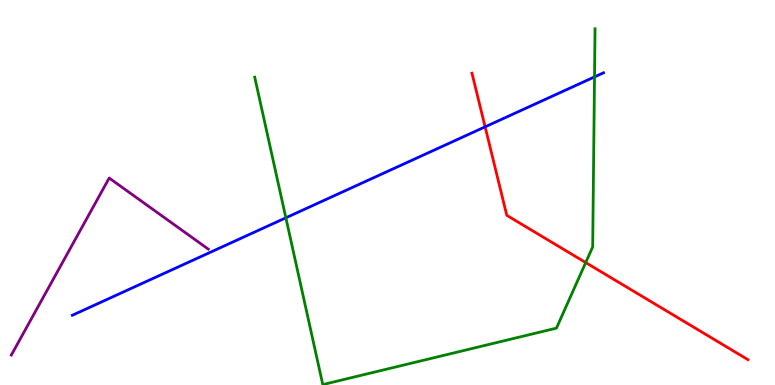[{'lines': ['blue', 'red'], 'intersections': [{'x': 6.26, 'y': 6.71}]}, {'lines': ['green', 'red'], 'intersections': [{'x': 7.56, 'y': 3.18}]}, {'lines': ['purple', 'red'], 'intersections': []}, {'lines': ['blue', 'green'], 'intersections': [{'x': 3.69, 'y': 4.34}, {'x': 7.67, 'y': 8.0}]}, {'lines': ['blue', 'purple'], 'intersections': []}, {'lines': ['green', 'purple'], 'intersections': []}]